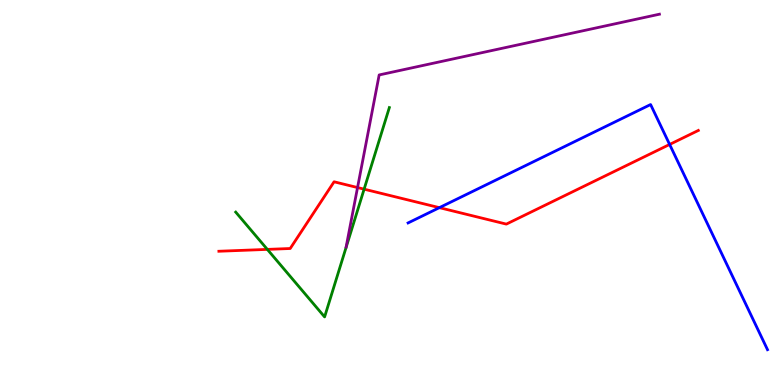[{'lines': ['blue', 'red'], 'intersections': [{'x': 5.67, 'y': 4.61}, {'x': 8.64, 'y': 6.25}]}, {'lines': ['green', 'red'], 'intersections': [{'x': 3.45, 'y': 3.52}, {'x': 4.7, 'y': 5.09}]}, {'lines': ['purple', 'red'], 'intersections': [{'x': 4.61, 'y': 5.13}]}, {'lines': ['blue', 'green'], 'intersections': []}, {'lines': ['blue', 'purple'], 'intersections': []}, {'lines': ['green', 'purple'], 'intersections': []}]